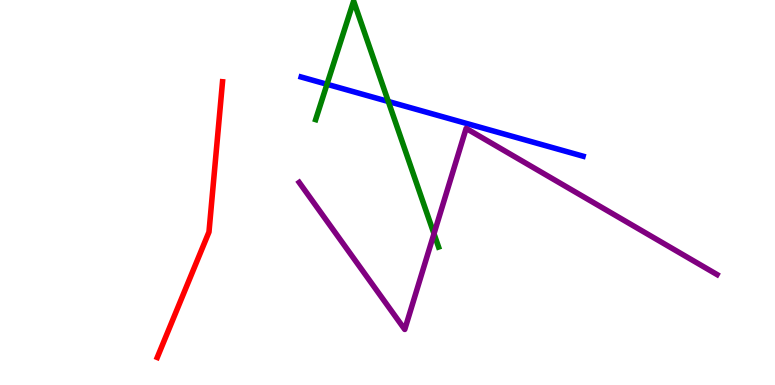[{'lines': ['blue', 'red'], 'intersections': []}, {'lines': ['green', 'red'], 'intersections': []}, {'lines': ['purple', 'red'], 'intersections': []}, {'lines': ['blue', 'green'], 'intersections': [{'x': 4.22, 'y': 7.81}, {'x': 5.01, 'y': 7.36}]}, {'lines': ['blue', 'purple'], 'intersections': []}, {'lines': ['green', 'purple'], 'intersections': [{'x': 5.6, 'y': 3.93}]}]